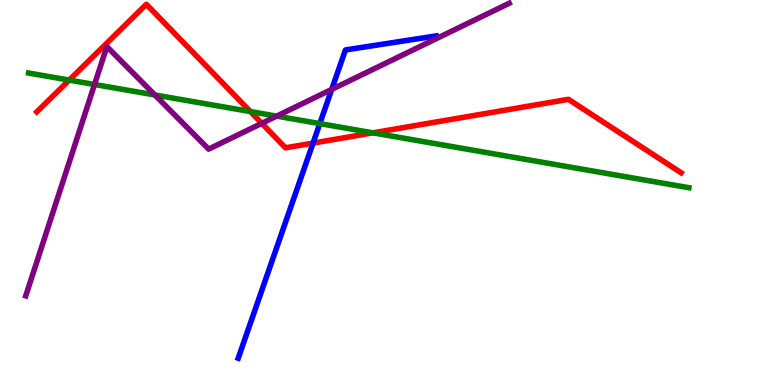[{'lines': ['blue', 'red'], 'intersections': [{'x': 4.04, 'y': 6.28}]}, {'lines': ['green', 'red'], 'intersections': [{'x': 0.893, 'y': 7.92}, {'x': 3.23, 'y': 7.1}, {'x': 4.81, 'y': 6.55}]}, {'lines': ['purple', 'red'], 'intersections': [{'x': 3.38, 'y': 6.8}]}, {'lines': ['blue', 'green'], 'intersections': [{'x': 4.13, 'y': 6.79}]}, {'lines': ['blue', 'purple'], 'intersections': [{'x': 4.28, 'y': 7.68}]}, {'lines': ['green', 'purple'], 'intersections': [{'x': 1.22, 'y': 7.81}, {'x': 2.0, 'y': 7.53}, {'x': 3.57, 'y': 6.98}]}]